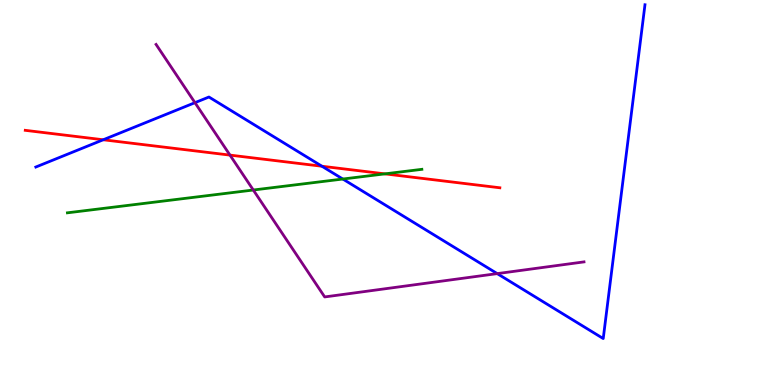[{'lines': ['blue', 'red'], 'intersections': [{'x': 1.33, 'y': 6.37}, {'x': 4.15, 'y': 5.68}]}, {'lines': ['green', 'red'], 'intersections': [{'x': 4.97, 'y': 5.48}]}, {'lines': ['purple', 'red'], 'intersections': [{'x': 2.97, 'y': 5.97}]}, {'lines': ['blue', 'green'], 'intersections': [{'x': 4.42, 'y': 5.35}]}, {'lines': ['blue', 'purple'], 'intersections': [{'x': 2.52, 'y': 7.33}, {'x': 6.42, 'y': 2.89}]}, {'lines': ['green', 'purple'], 'intersections': [{'x': 3.27, 'y': 5.06}]}]